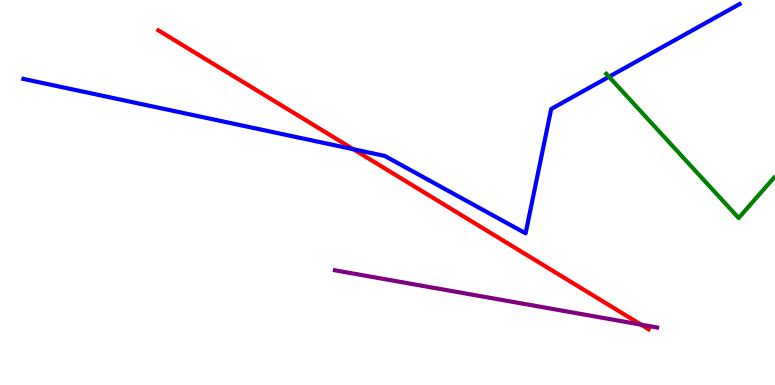[{'lines': ['blue', 'red'], 'intersections': [{'x': 4.56, 'y': 6.12}]}, {'lines': ['green', 'red'], 'intersections': []}, {'lines': ['purple', 'red'], 'intersections': [{'x': 8.27, 'y': 1.57}]}, {'lines': ['blue', 'green'], 'intersections': [{'x': 7.86, 'y': 8.01}]}, {'lines': ['blue', 'purple'], 'intersections': []}, {'lines': ['green', 'purple'], 'intersections': []}]